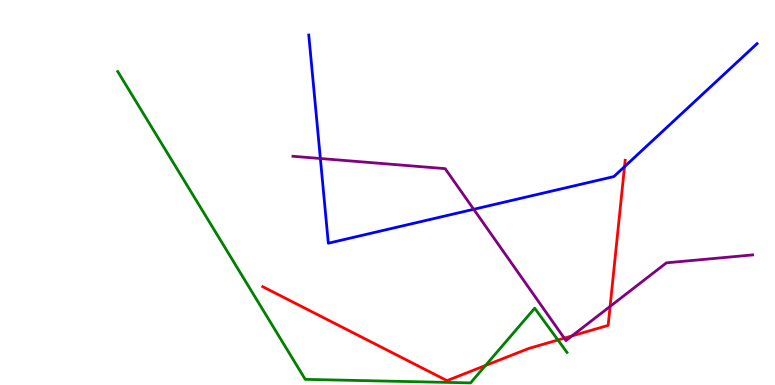[{'lines': ['blue', 'red'], 'intersections': [{'x': 8.06, 'y': 5.67}]}, {'lines': ['green', 'red'], 'intersections': [{'x': 6.26, 'y': 0.507}, {'x': 7.2, 'y': 1.17}]}, {'lines': ['purple', 'red'], 'intersections': [{'x': 7.28, 'y': 1.22}, {'x': 7.38, 'y': 1.28}, {'x': 7.87, 'y': 2.04}]}, {'lines': ['blue', 'green'], 'intersections': []}, {'lines': ['blue', 'purple'], 'intersections': [{'x': 4.13, 'y': 5.88}, {'x': 6.11, 'y': 4.56}]}, {'lines': ['green', 'purple'], 'intersections': []}]